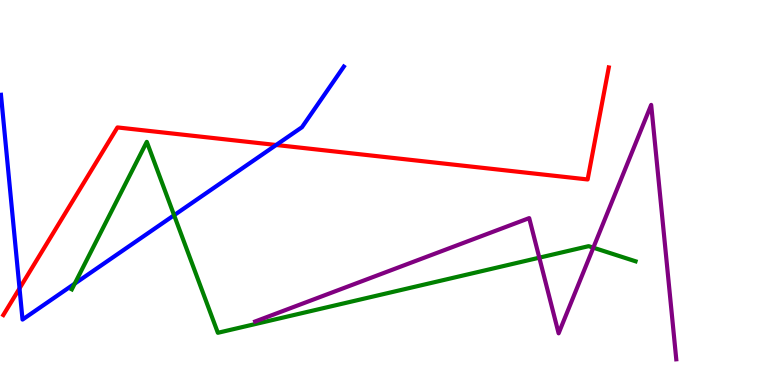[{'lines': ['blue', 'red'], 'intersections': [{'x': 0.252, 'y': 2.51}, {'x': 3.56, 'y': 6.23}]}, {'lines': ['green', 'red'], 'intersections': []}, {'lines': ['purple', 'red'], 'intersections': []}, {'lines': ['blue', 'green'], 'intersections': [{'x': 0.964, 'y': 2.63}, {'x': 2.25, 'y': 4.41}]}, {'lines': ['blue', 'purple'], 'intersections': []}, {'lines': ['green', 'purple'], 'intersections': [{'x': 6.96, 'y': 3.31}, {'x': 7.66, 'y': 3.57}]}]